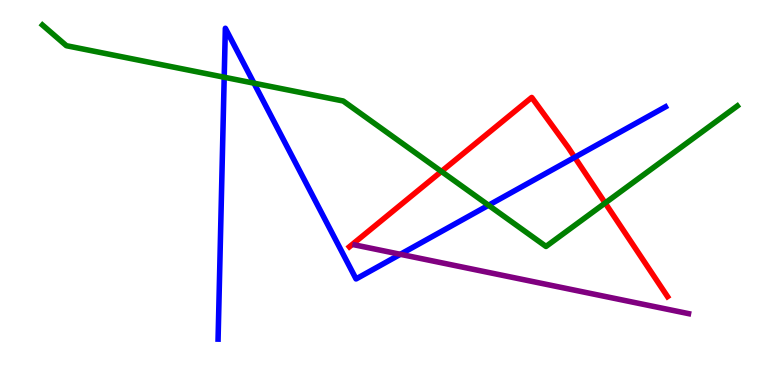[{'lines': ['blue', 'red'], 'intersections': [{'x': 7.42, 'y': 5.91}]}, {'lines': ['green', 'red'], 'intersections': [{'x': 5.7, 'y': 5.55}, {'x': 7.81, 'y': 4.73}]}, {'lines': ['purple', 'red'], 'intersections': []}, {'lines': ['blue', 'green'], 'intersections': [{'x': 2.89, 'y': 7.99}, {'x': 3.28, 'y': 7.84}, {'x': 6.3, 'y': 4.67}]}, {'lines': ['blue', 'purple'], 'intersections': [{'x': 5.17, 'y': 3.39}]}, {'lines': ['green', 'purple'], 'intersections': []}]